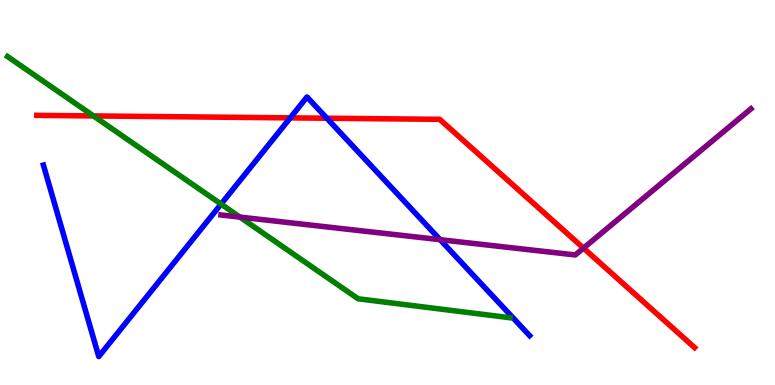[{'lines': ['blue', 'red'], 'intersections': [{'x': 3.75, 'y': 6.94}, {'x': 4.22, 'y': 6.93}]}, {'lines': ['green', 'red'], 'intersections': [{'x': 1.21, 'y': 6.99}]}, {'lines': ['purple', 'red'], 'intersections': [{'x': 7.53, 'y': 3.56}]}, {'lines': ['blue', 'green'], 'intersections': [{'x': 2.85, 'y': 4.7}]}, {'lines': ['blue', 'purple'], 'intersections': [{'x': 5.68, 'y': 3.77}]}, {'lines': ['green', 'purple'], 'intersections': [{'x': 3.1, 'y': 4.36}]}]